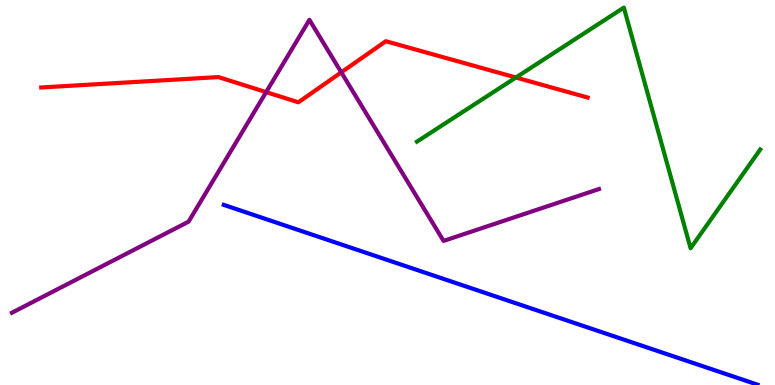[{'lines': ['blue', 'red'], 'intersections': []}, {'lines': ['green', 'red'], 'intersections': [{'x': 6.66, 'y': 7.99}]}, {'lines': ['purple', 'red'], 'intersections': [{'x': 3.43, 'y': 7.61}, {'x': 4.4, 'y': 8.12}]}, {'lines': ['blue', 'green'], 'intersections': []}, {'lines': ['blue', 'purple'], 'intersections': []}, {'lines': ['green', 'purple'], 'intersections': []}]